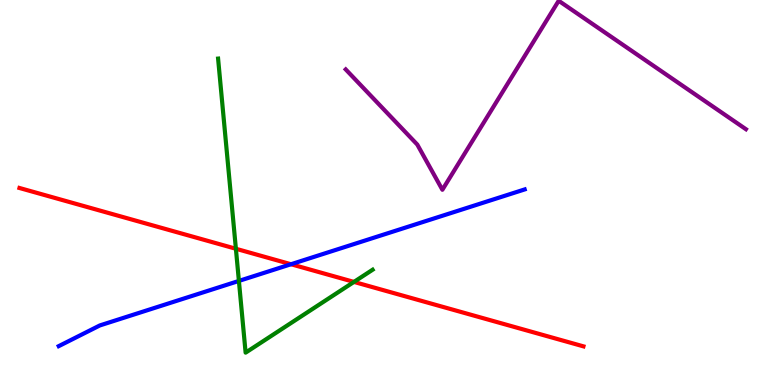[{'lines': ['blue', 'red'], 'intersections': [{'x': 3.75, 'y': 3.14}]}, {'lines': ['green', 'red'], 'intersections': [{'x': 3.04, 'y': 3.54}, {'x': 4.57, 'y': 2.68}]}, {'lines': ['purple', 'red'], 'intersections': []}, {'lines': ['blue', 'green'], 'intersections': [{'x': 3.08, 'y': 2.7}]}, {'lines': ['blue', 'purple'], 'intersections': []}, {'lines': ['green', 'purple'], 'intersections': []}]